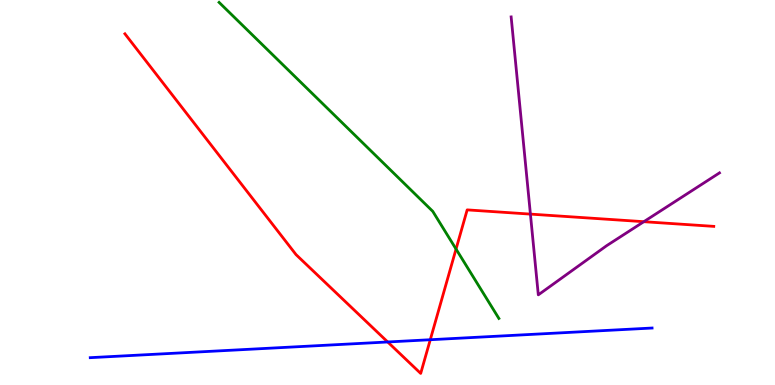[{'lines': ['blue', 'red'], 'intersections': [{'x': 5.0, 'y': 1.12}, {'x': 5.55, 'y': 1.18}]}, {'lines': ['green', 'red'], 'intersections': [{'x': 5.88, 'y': 3.53}]}, {'lines': ['purple', 'red'], 'intersections': [{'x': 6.84, 'y': 4.44}, {'x': 8.31, 'y': 4.24}]}, {'lines': ['blue', 'green'], 'intersections': []}, {'lines': ['blue', 'purple'], 'intersections': []}, {'lines': ['green', 'purple'], 'intersections': []}]